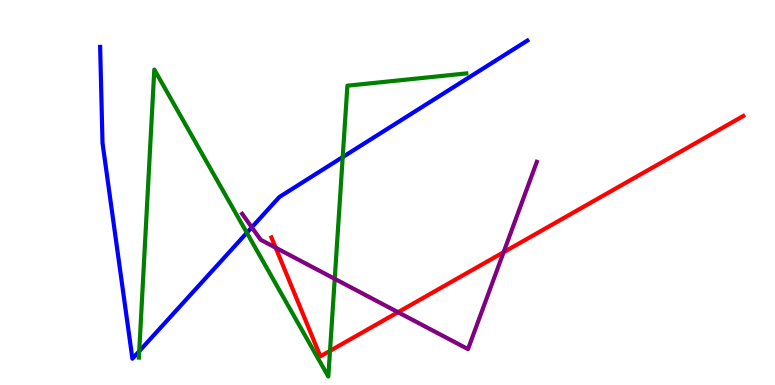[{'lines': ['blue', 'red'], 'intersections': []}, {'lines': ['green', 'red'], 'intersections': [{'x': 4.26, 'y': 0.887}]}, {'lines': ['purple', 'red'], 'intersections': [{'x': 3.56, 'y': 3.57}, {'x': 5.14, 'y': 1.89}, {'x': 6.5, 'y': 3.45}]}, {'lines': ['blue', 'green'], 'intersections': [{'x': 1.8, 'y': 0.878}, {'x': 3.19, 'y': 3.95}, {'x': 4.42, 'y': 5.92}]}, {'lines': ['blue', 'purple'], 'intersections': [{'x': 3.25, 'y': 4.1}]}, {'lines': ['green', 'purple'], 'intersections': [{'x': 4.32, 'y': 2.76}]}]